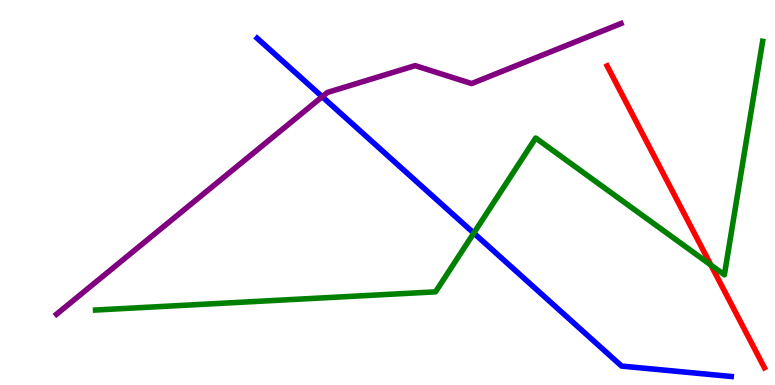[{'lines': ['blue', 'red'], 'intersections': []}, {'lines': ['green', 'red'], 'intersections': [{'x': 9.17, 'y': 3.12}]}, {'lines': ['purple', 'red'], 'intersections': []}, {'lines': ['blue', 'green'], 'intersections': [{'x': 6.11, 'y': 3.95}]}, {'lines': ['blue', 'purple'], 'intersections': [{'x': 4.16, 'y': 7.49}]}, {'lines': ['green', 'purple'], 'intersections': []}]